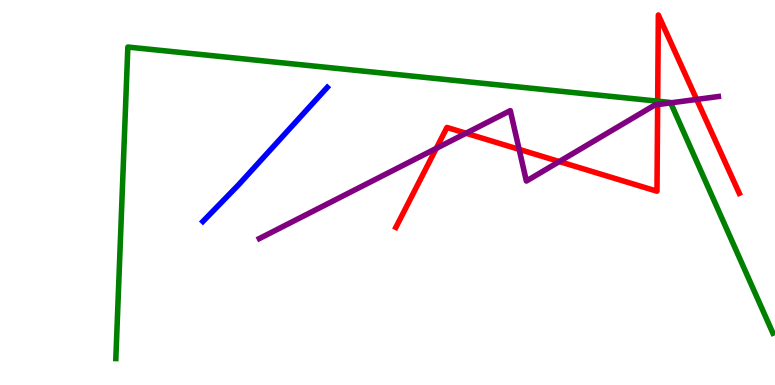[{'lines': ['blue', 'red'], 'intersections': []}, {'lines': ['green', 'red'], 'intersections': [{'x': 8.49, 'y': 7.37}]}, {'lines': ['purple', 'red'], 'intersections': [{'x': 5.63, 'y': 6.15}, {'x': 6.01, 'y': 6.54}, {'x': 6.7, 'y': 6.12}, {'x': 7.22, 'y': 5.8}, {'x': 8.49, 'y': 7.28}, {'x': 8.99, 'y': 7.42}]}, {'lines': ['blue', 'green'], 'intersections': []}, {'lines': ['blue', 'purple'], 'intersections': []}, {'lines': ['green', 'purple'], 'intersections': [{'x': 8.65, 'y': 7.33}]}]